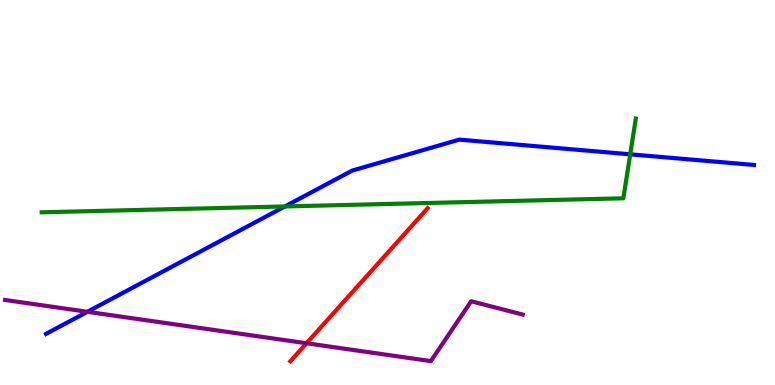[{'lines': ['blue', 'red'], 'intersections': []}, {'lines': ['green', 'red'], 'intersections': []}, {'lines': ['purple', 'red'], 'intersections': [{'x': 3.95, 'y': 1.08}]}, {'lines': ['blue', 'green'], 'intersections': [{'x': 3.68, 'y': 4.64}, {'x': 8.13, 'y': 5.99}]}, {'lines': ['blue', 'purple'], 'intersections': [{'x': 1.13, 'y': 1.9}]}, {'lines': ['green', 'purple'], 'intersections': []}]